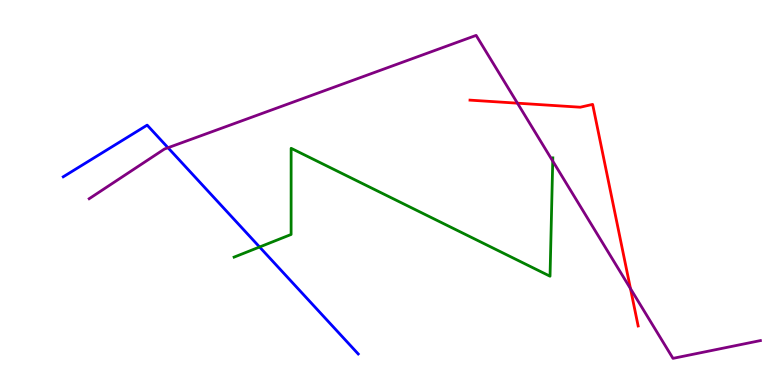[{'lines': ['blue', 'red'], 'intersections': []}, {'lines': ['green', 'red'], 'intersections': []}, {'lines': ['purple', 'red'], 'intersections': [{'x': 6.68, 'y': 7.32}, {'x': 8.14, 'y': 2.5}]}, {'lines': ['blue', 'green'], 'intersections': [{'x': 3.35, 'y': 3.58}]}, {'lines': ['blue', 'purple'], 'intersections': [{'x': 2.17, 'y': 6.16}]}, {'lines': ['green', 'purple'], 'intersections': [{'x': 7.13, 'y': 5.82}]}]